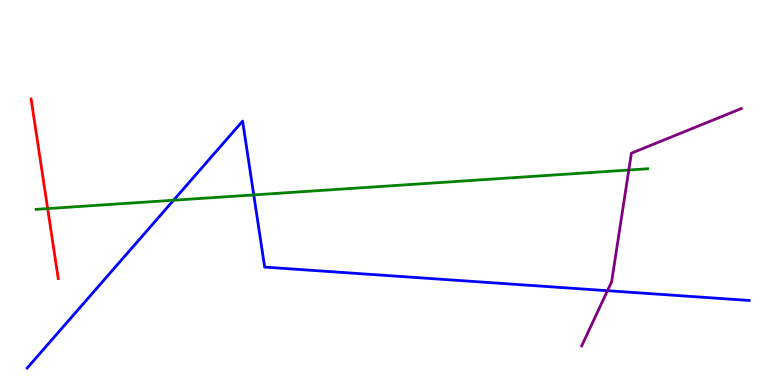[{'lines': ['blue', 'red'], 'intersections': []}, {'lines': ['green', 'red'], 'intersections': [{'x': 0.615, 'y': 4.58}]}, {'lines': ['purple', 'red'], 'intersections': []}, {'lines': ['blue', 'green'], 'intersections': [{'x': 2.24, 'y': 4.8}, {'x': 3.27, 'y': 4.94}]}, {'lines': ['blue', 'purple'], 'intersections': [{'x': 7.84, 'y': 2.45}]}, {'lines': ['green', 'purple'], 'intersections': [{'x': 8.11, 'y': 5.58}]}]